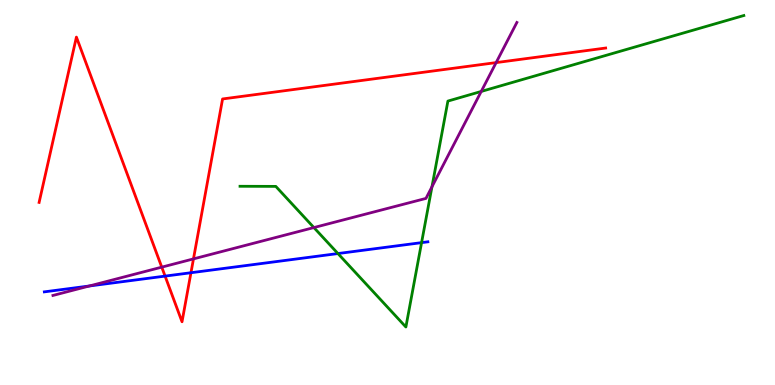[{'lines': ['blue', 'red'], 'intersections': [{'x': 2.13, 'y': 2.83}, {'x': 2.46, 'y': 2.92}]}, {'lines': ['green', 'red'], 'intersections': []}, {'lines': ['purple', 'red'], 'intersections': [{'x': 2.09, 'y': 3.06}, {'x': 2.5, 'y': 3.28}, {'x': 6.4, 'y': 8.37}]}, {'lines': ['blue', 'green'], 'intersections': [{'x': 4.36, 'y': 3.41}, {'x': 5.44, 'y': 3.7}]}, {'lines': ['blue', 'purple'], 'intersections': [{'x': 1.15, 'y': 2.57}]}, {'lines': ['green', 'purple'], 'intersections': [{'x': 4.05, 'y': 4.09}, {'x': 5.57, 'y': 5.15}, {'x': 6.21, 'y': 7.62}]}]